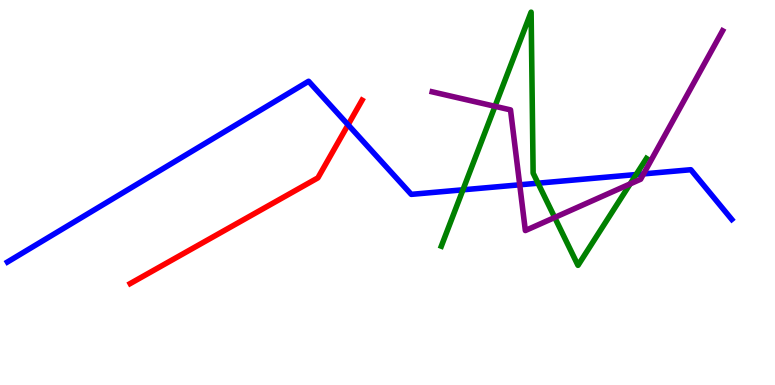[{'lines': ['blue', 'red'], 'intersections': [{'x': 4.49, 'y': 6.76}]}, {'lines': ['green', 'red'], 'intersections': []}, {'lines': ['purple', 'red'], 'intersections': []}, {'lines': ['blue', 'green'], 'intersections': [{'x': 5.97, 'y': 5.07}, {'x': 6.94, 'y': 5.24}, {'x': 8.21, 'y': 5.47}]}, {'lines': ['blue', 'purple'], 'intersections': [{'x': 6.71, 'y': 5.2}, {'x': 8.3, 'y': 5.48}]}, {'lines': ['green', 'purple'], 'intersections': [{'x': 6.39, 'y': 7.24}, {'x': 7.16, 'y': 4.35}, {'x': 8.13, 'y': 5.22}]}]